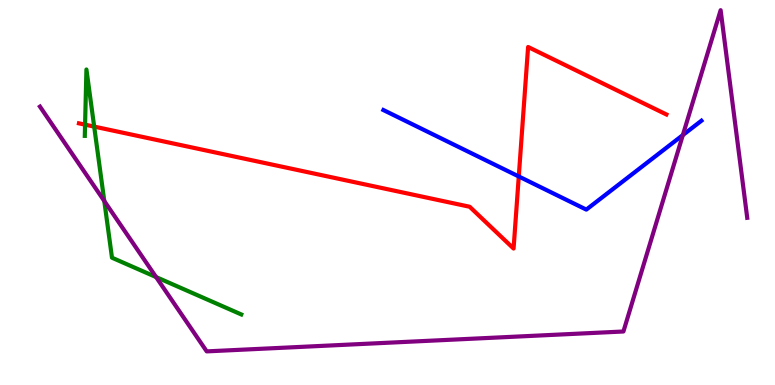[{'lines': ['blue', 'red'], 'intersections': [{'x': 6.69, 'y': 5.42}]}, {'lines': ['green', 'red'], 'intersections': [{'x': 1.1, 'y': 6.76}, {'x': 1.22, 'y': 6.71}]}, {'lines': ['purple', 'red'], 'intersections': []}, {'lines': ['blue', 'green'], 'intersections': []}, {'lines': ['blue', 'purple'], 'intersections': [{'x': 8.81, 'y': 6.49}]}, {'lines': ['green', 'purple'], 'intersections': [{'x': 1.35, 'y': 4.78}, {'x': 2.01, 'y': 2.8}]}]